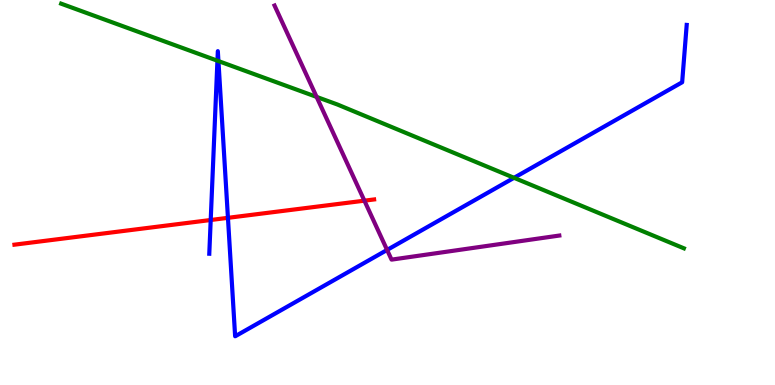[{'lines': ['blue', 'red'], 'intersections': [{'x': 2.72, 'y': 4.29}, {'x': 2.94, 'y': 4.34}]}, {'lines': ['green', 'red'], 'intersections': []}, {'lines': ['purple', 'red'], 'intersections': [{'x': 4.7, 'y': 4.79}]}, {'lines': ['blue', 'green'], 'intersections': [{'x': 2.81, 'y': 8.42}, {'x': 2.82, 'y': 8.41}, {'x': 6.63, 'y': 5.38}]}, {'lines': ['blue', 'purple'], 'intersections': [{'x': 4.99, 'y': 3.51}]}, {'lines': ['green', 'purple'], 'intersections': [{'x': 4.09, 'y': 7.48}]}]